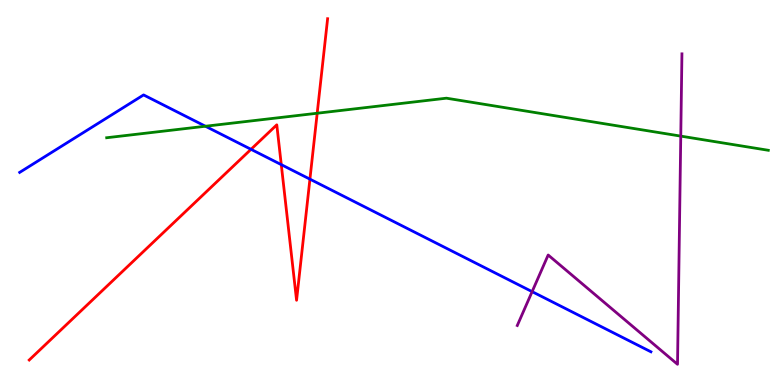[{'lines': ['blue', 'red'], 'intersections': [{'x': 3.24, 'y': 6.12}, {'x': 3.63, 'y': 5.72}, {'x': 4.0, 'y': 5.35}]}, {'lines': ['green', 'red'], 'intersections': [{'x': 4.09, 'y': 7.06}]}, {'lines': ['purple', 'red'], 'intersections': []}, {'lines': ['blue', 'green'], 'intersections': [{'x': 2.65, 'y': 6.72}]}, {'lines': ['blue', 'purple'], 'intersections': [{'x': 6.87, 'y': 2.42}]}, {'lines': ['green', 'purple'], 'intersections': [{'x': 8.78, 'y': 6.46}]}]